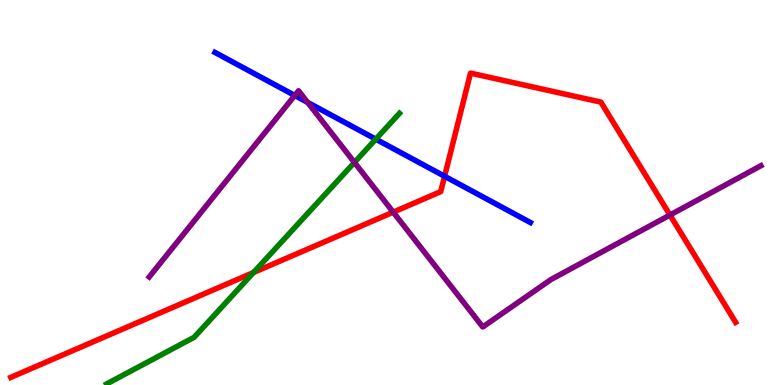[{'lines': ['blue', 'red'], 'intersections': [{'x': 5.74, 'y': 5.42}]}, {'lines': ['green', 'red'], 'intersections': [{'x': 3.27, 'y': 2.92}]}, {'lines': ['purple', 'red'], 'intersections': [{'x': 5.07, 'y': 4.49}, {'x': 8.64, 'y': 4.41}]}, {'lines': ['blue', 'green'], 'intersections': [{'x': 4.85, 'y': 6.39}]}, {'lines': ['blue', 'purple'], 'intersections': [{'x': 3.8, 'y': 7.52}, {'x': 3.97, 'y': 7.34}]}, {'lines': ['green', 'purple'], 'intersections': [{'x': 4.57, 'y': 5.78}]}]